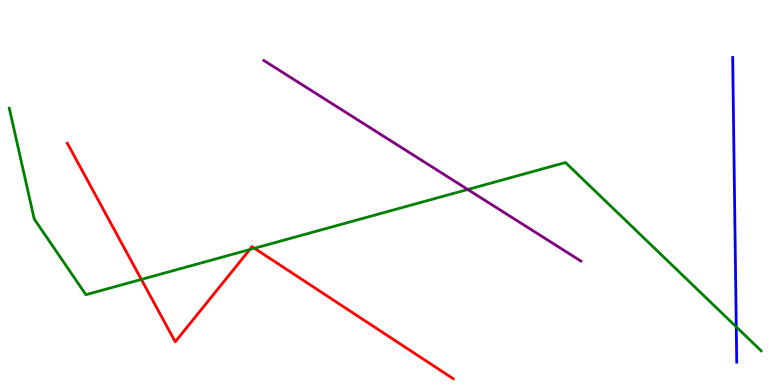[{'lines': ['blue', 'red'], 'intersections': []}, {'lines': ['green', 'red'], 'intersections': [{'x': 1.82, 'y': 2.74}, {'x': 3.22, 'y': 3.52}, {'x': 3.28, 'y': 3.55}]}, {'lines': ['purple', 'red'], 'intersections': []}, {'lines': ['blue', 'green'], 'intersections': [{'x': 9.5, 'y': 1.51}]}, {'lines': ['blue', 'purple'], 'intersections': []}, {'lines': ['green', 'purple'], 'intersections': [{'x': 6.04, 'y': 5.08}]}]